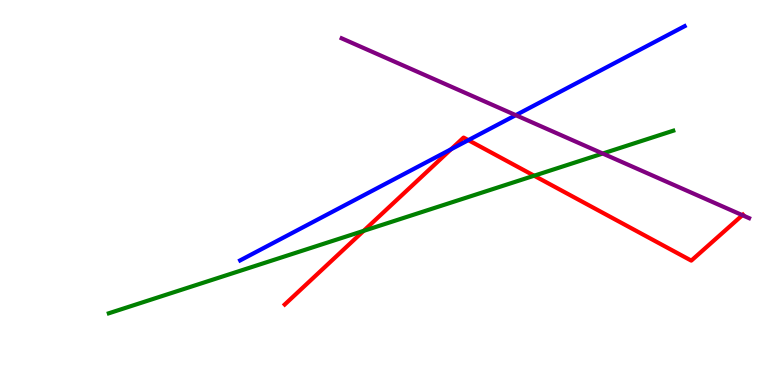[{'lines': ['blue', 'red'], 'intersections': [{'x': 5.82, 'y': 6.12}, {'x': 6.04, 'y': 6.36}]}, {'lines': ['green', 'red'], 'intersections': [{'x': 4.69, 'y': 4.0}, {'x': 6.89, 'y': 5.44}]}, {'lines': ['purple', 'red'], 'intersections': [{'x': 9.58, 'y': 4.41}]}, {'lines': ['blue', 'green'], 'intersections': []}, {'lines': ['blue', 'purple'], 'intersections': [{'x': 6.65, 'y': 7.01}]}, {'lines': ['green', 'purple'], 'intersections': [{'x': 7.78, 'y': 6.01}]}]